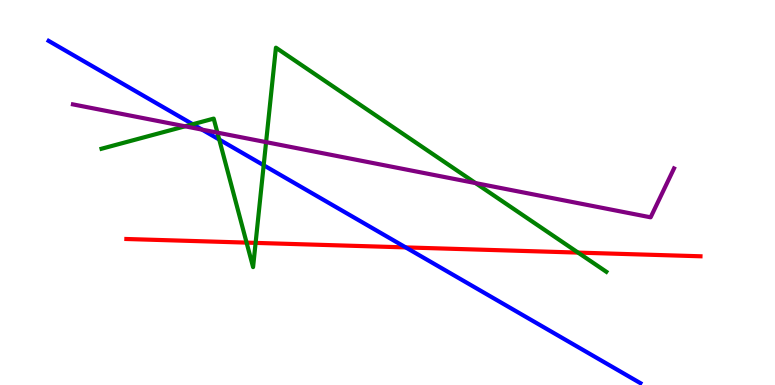[{'lines': ['blue', 'red'], 'intersections': [{'x': 5.24, 'y': 3.57}]}, {'lines': ['green', 'red'], 'intersections': [{'x': 3.18, 'y': 3.7}, {'x': 3.3, 'y': 3.69}, {'x': 7.46, 'y': 3.44}]}, {'lines': ['purple', 'red'], 'intersections': []}, {'lines': ['blue', 'green'], 'intersections': [{'x': 2.49, 'y': 6.77}, {'x': 2.83, 'y': 6.38}, {'x': 3.4, 'y': 5.71}]}, {'lines': ['blue', 'purple'], 'intersections': [{'x': 2.61, 'y': 6.63}]}, {'lines': ['green', 'purple'], 'intersections': [{'x': 2.39, 'y': 6.72}, {'x': 2.81, 'y': 6.56}, {'x': 3.43, 'y': 6.31}, {'x': 6.14, 'y': 5.24}]}]